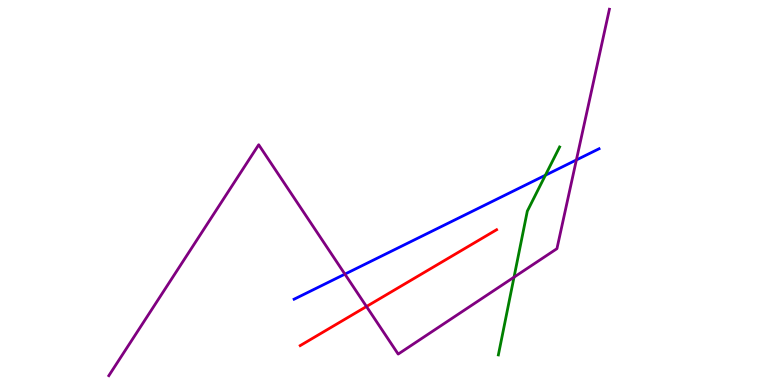[{'lines': ['blue', 'red'], 'intersections': []}, {'lines': ['green', 'red'], 'intersections': []}, {'lines': ['purple', 'red'], 'intersections': [{'x': 4.73, 'y': 2.04}]}, {'lines': ['blue', 'green'], 'intersections': [{'x': 7.04, 'y': 5.45}]}, {'lines': ['blue', 'purple'], 'intersections': [{'x': 4.45, 'y': 2.88}, {'x': 7.44, 'y': 5.85}]}, {'lines': ['green', 'purple'], 'intersections': [{'x': 6.63, 'y': 2.8}]}]